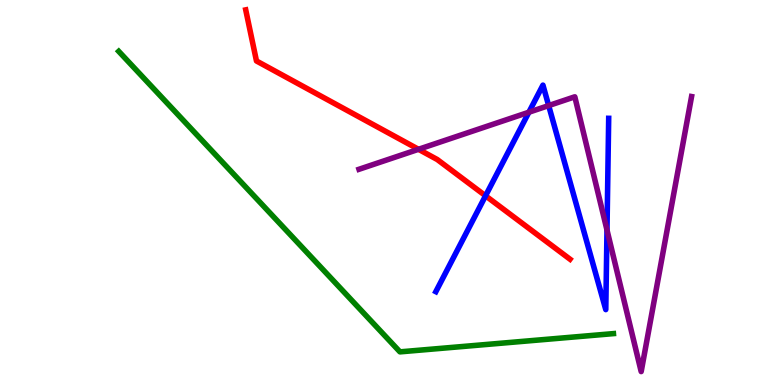[{'lines': ['blue', 'red'], 'intersections': [{'x': 6.27, 'y': 4.91}]}, {'lines': ['green', 'red'], 'intersections': []}, {'lines': ['purple', 'red'], 'intersections': [{'x': 5.4, 'y': 6.12}]}, {'lines': ['blue', 'green'], 'intersections': []}, {'lines': ['blue', 'purple'], 'intersections': [{'x': 6.82, 'y': 7.09}, {'x': 7.08, 'y': 7.26}, {'x': 7.83, 'y': 4.03}]}, {'lines': ['green', 'purple'], 'intersections': []}]